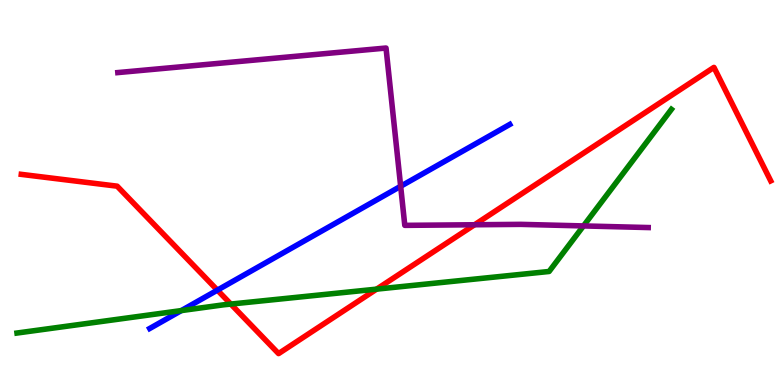[{'lines': ['blue', 'red'], 'intersections': [{'x': 2.81, 'y': 2.46}]}, {'lines': ['green', 'red'], 'intersections': [{'x': 2.98, 'y': 2.1}, {'x': 4.86, 'y': 2.49}]}, {'lines': ['purple', 'red'], 'intersections': [{'x': 6.12, 'y': 4.16}]}, {'lines': ['blue', 'green'], 'intersections': [{'x': 2.34, 'y': 1.93}]}, {'lines': ['blue', 'purple'], 'intersections': [{'x': 5.17, 'y': 5.16}]}, {'lines': ['green', 'purple'], 'intersections': [{'x': 7.53, 'y': 4.13}]}]